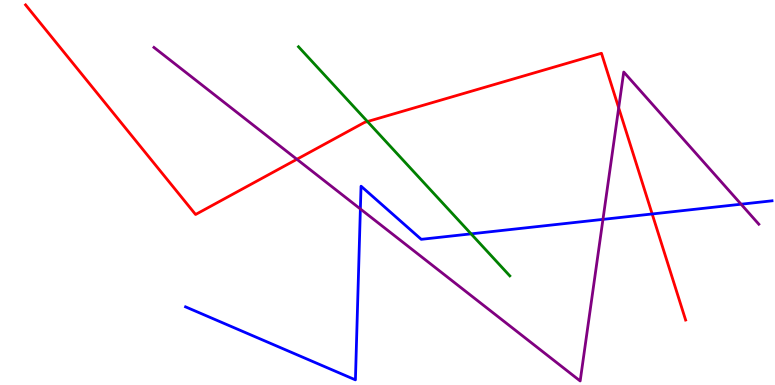[{'lines': ['blue', 'red'], 'intersections': [{'x': 8.42, 'y': 4.44}]}, {'lines': ['green', 'red'], 'intersections': [{'x': 4.74, 'y': 6.84}]}, {'lines': ['purple', 'red'], 'intersections': [{'x': 3.83, 'y': 5.86}, {'x': 7.98, 'y': 7.2}]}, {'lines': ['blue', 'green'], 'intersections': [{'x': 6.08, 'y': 3.93}]}, {'lines': ['blue', 'purple'], 'intersections': [{'x': 4.65, 'y': 4.57}, {'x': 7.78, 'y': 4.3}, {'x': 9.56, 'y': 4.7}]}, {'lines': ['green', 'purple'], 'intersections': []}]